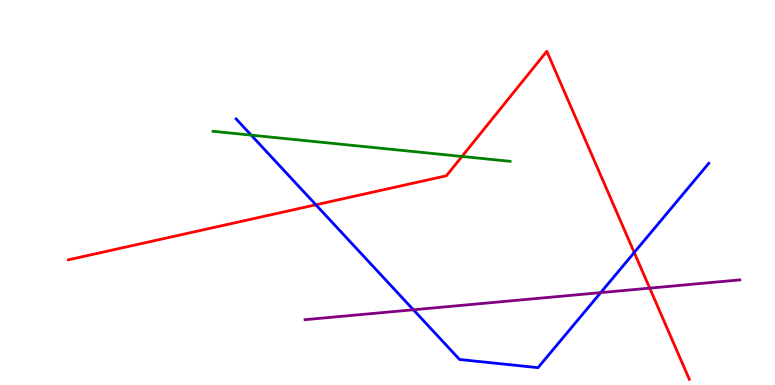[{'lines': ['blue', 'red'], 'intersections': [{'x': 4.08, 'y': 4.68}, {'x': 8.18, 'y': 3.44}]}, {'lines': ['green', 'red'], 'intersections': [{'x': 5.96, 'y': 5.94}]}, {'lines': ['purple', 'red'], 'intersections': [{'x': 8.38, 'y': 2.52}]}, {'lines': ['blue', 'green'], 'intersections': [{'x': 3.24, 'y': 6.49}]}, {'lines': ['blue', 'purple'], 'intersections': [{'x': 5.33, 'y': 1.95}, {'x': 7.75, 'y': 2.4}]}, {'lines': ['green', 'purple'], 'intersections': []}]